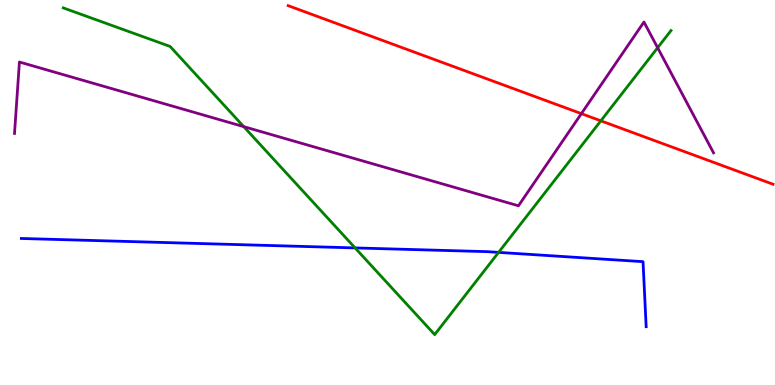[{'lines': ['blue', 'red'], 'intersections': []}, {'lines': ['green', 'red'], 'intersections': [{'x': 7.75, 'y': 6.86}]}, {'lines': ['purple', 'red'], 'intersections': [{'x': 7.5, 'y': 7.05}]}, {'lines': ['blue', 'green'], 'intersections': [{'x': 4.58, 'y': 3.56}, {'x': 6.43, 'y': 3.44}]}, {'lines': ['blue', 'purple'], 'intersections': []}, {'lines': ['green', 'purple'], 'intersections': [{'x': 3.15, 'y': 6.71}, {'x': 8.49, 'y': 8.76}]}]